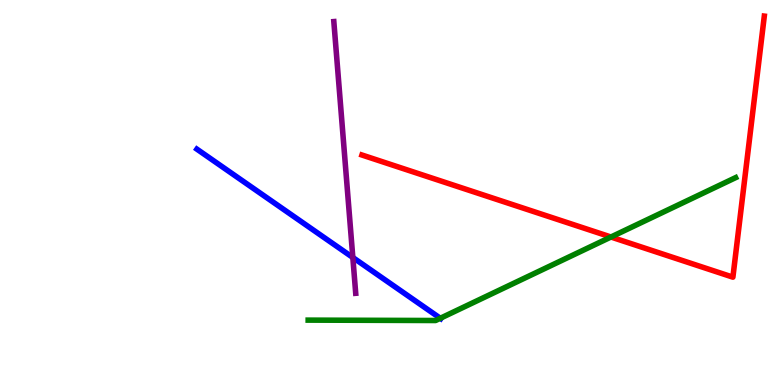[{'lines': ['blue', 'red'], 'intersections': []}, {'lines': ['green', 'red'], 'intersections': [{'x': 7.88, 'y': 3.84}]}, {'lines': ['purple', 'red'], 'intersections': []}, {'lines': ['blue', 'green'], 'intersections': [{'x': 5.68, 'y': 1.73}]}, {'lines': ['blue', 'purple'], 'intersections': [{'x': 4.55, 'y': 3.31}]}, {'lines': ['green', 'purple'], 'intersections': []}]